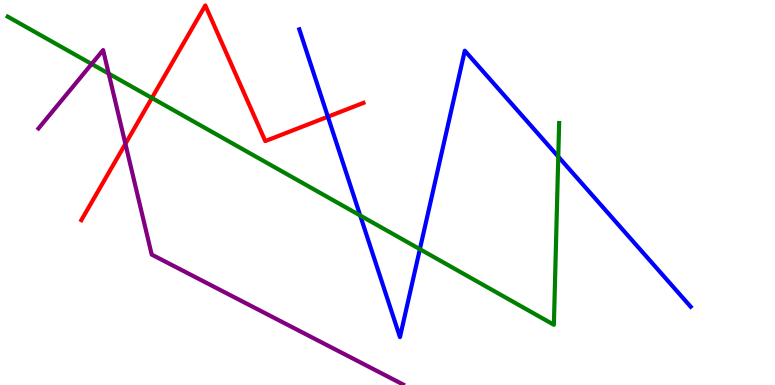[{'lines': ['blue', 'red'], 'intersections': [{'x': 4.23, 'y': 6.97}]}, {'lines': ['green', 'red'], 'intersections': [{'x': 1.96, 'y': 7.46}]}, {'lines': ['purple', 'red'], 'intersections': [{'x': 1.62, 'y': 6.26}]}, {'lines': ['blue', 'green'], 'intersections': [{'x': 4.65, 'y': 4.4}, {'x': 5.42, 'y': 3.53}, {'x': 7.2, 'y': 5.93}]}, {'lines': ['blue', 'purple'], 'intersections': []}, {'lines': ['green', 'purple'], 'intersections': [{'x': 1.18, 'y': 8.34}, {'x': 1.4, 'y': 8.09}]}]